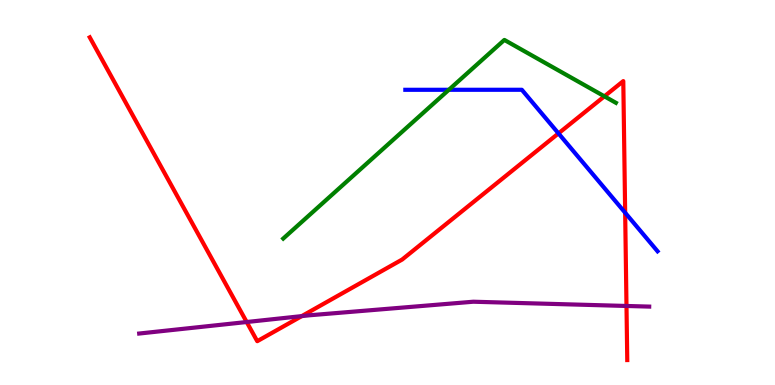[{'lines': ['blue', 'red'], 'intersections': [{'x': 7.21, 'y': 6.54}, {'x': 8.07, 'y': 4.47}]}, {'lines': ['green', 'red'], 'intersections': [{'x': 7.8, 'y': 7.5}]}, {'lines': ['purple', 'red'], 'intersections': [{'x': 3.18, 'y': 1.64}, {'x': 3.89, 'y': 1.79}, {'x': 8.08, 'y': 2.05}]}, {'lines': ['blue', 'green'], 'intersections': [{'x': 5.79, 'y': 7.67}]}, {'lines': ['blue', 'purple'], 'intersections': []}, {'lines': ['green', 'purple'], 'intersections': []}]